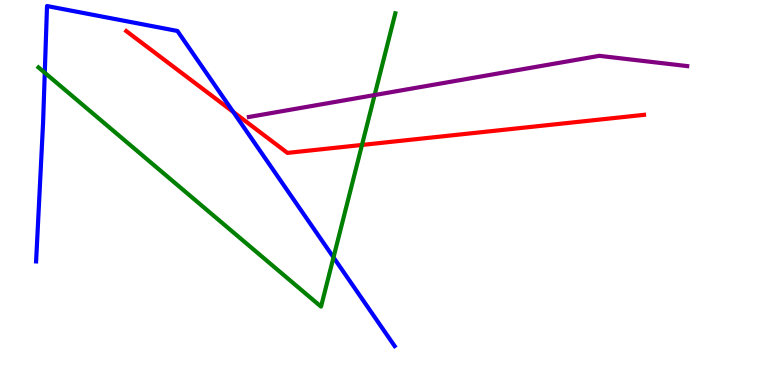[{'lines': ['blue', 'red'], 'intersections': [{'x': 3.01, 'y': 7.09}]}, {'lines': ['green', 'red'], 'intersections': [{'x': 4.67, 'y': 6.24}]}, {'lines': ['purple', 'red'], 'intersections': []}, {'lines': ['blue', 'green'], 'intersections': [{'x': 0.578, 'y': 8.11}, {'x': 4.3, 'y': 3.31}]}, {'lines': ['blue', 'purple'], 'intersections': []}, {'lines': ['green', 'purple'], 'intersections': [{'x': 4.83, 'y': 7.53}]}]